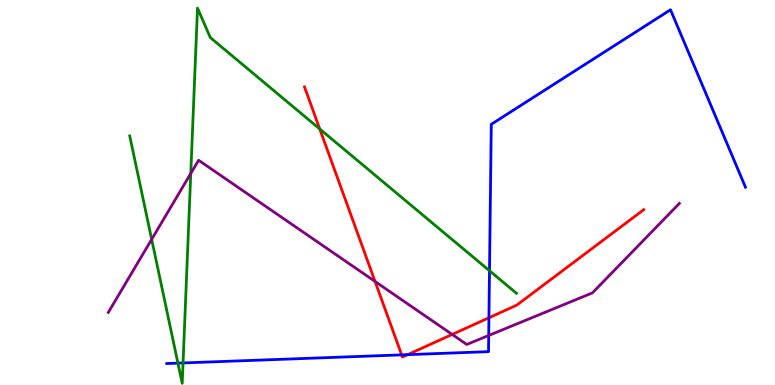[{'lines': ['blue', 'red'], 'intersections': [{'x': 5.18, 'y': 0.783}, {'x': 5.26, 'y': 0.788}, {'x': 6.31, 'y': 1.75}]}, {'lines': ['green', 'red'], 'intersections': [{'x': 4.13, 'y': 6.65}]}, {'lines': ['purple', 'red'], 'intersections': [{'x': 4.84, 'y': 2.69}, {'x': 5.83, 'y': 1.31}]}, {'lines': ['blue', 'green'], 'intersections': [{'x': 2.3, 'y': 0.568}, {'x': 2.36, 'y': 0.573}, {'x': 6.32, 'y': 2.97}]}, {'lines': ['blue', 'purple'], 'intersections': [{'x': 6.31, 'y': 1.29}]}, {'lines': ['green', 'purple'], 'intersections': [{'x': 1.96, 'y': 3.78}, {'x': 2.46, 'y': 5.49}]}]